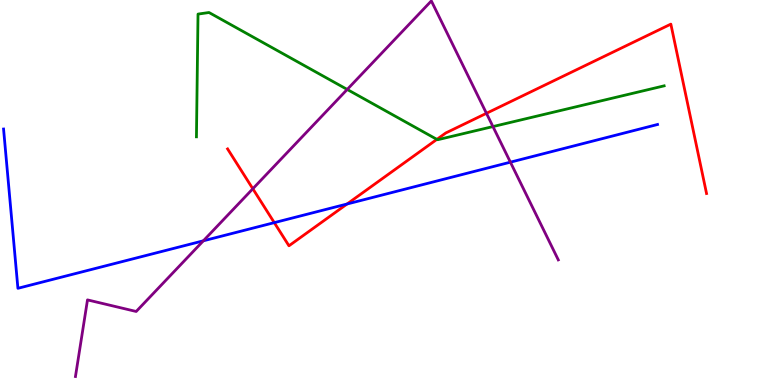[{'lines': ['blue', 'red'], 'intersections': [{'x': 3.54, 'y': 4.22}, {'x': 4.48, 'y': 4.7}]}, {'lines': ['green', 'red'], 'intersections': [{'x': 5.64, 'y': 6.38}]}, {'lines': ['purple', 'red'], 'intersections': [{'x': 3.26, 'y': 5.1}, {'x': 6.28, 'y': 7.06}]}, {'lines': ['blue', 'green'], 'intersections': []}, {'lines': ['blue', 'purple'], 'intersections': [{'x': 2.62, 'y': 3.75}, {'x': 6.59, 'y': 5.79}]}, {'lines': ['green', 'purple'], 'intersections': [{'x': 4.48, 'y': 7.68}, {'x': 6.36, 'y': 6.71}]}]